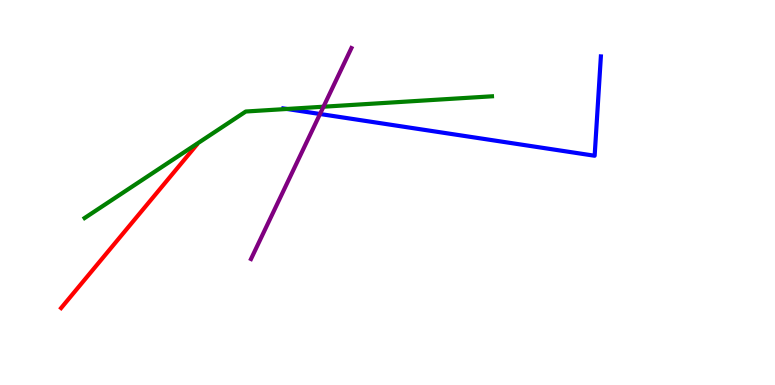[{'lines': ['blue', 'red'], 'intersections': []}, {'lines': ['green', 'red'], 'intersections': []}, {'lines': ['purple', 'red'], 'intersections': []}, {'lines': ['blue', 'green'], 'intersections': [{'x': 3.7, 'y': 7.17}]}, {'lines': ['blue', 'purple'], 'intersections': [{'x': 4.13, 'y': 7.04}]}, {'lines': ['green', 'purple'], 'intersections': [{'x': 4.17, 'y': 7.23}]}]